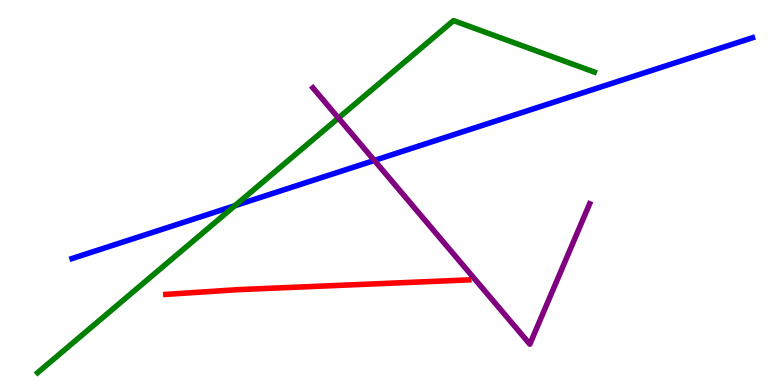[{'lines': ['blue', 'red'], 'intersections': []}, {'lines': ['green', 'red'], 'intersections': []}, {'lines': ['purple', 'red'], 'intersections': []}, {'lines': ['blue', 'green'], 'intersections': [{'x': 3.03, 'y': 4.66}]}, {'lines': ['blue', 'purple'], 'intersections': [{'x': 4.83, 'y': 5.83}]}, {'lines': ['green', 'purple'], 'intersections': [{'x': 4.37, 'y': 6.93}]}]